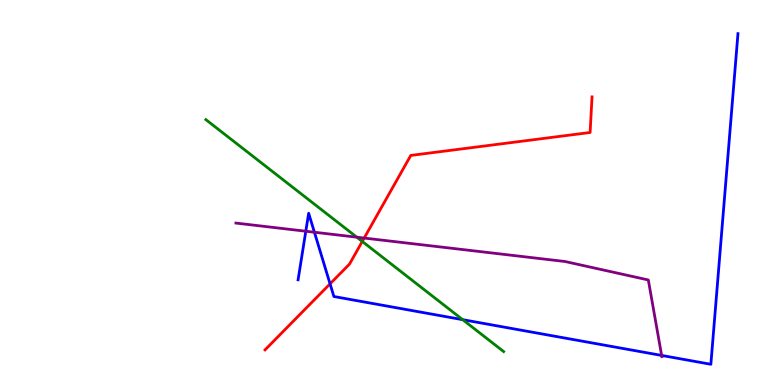[{'lines': ['blue', 'red'], 'intersections': [{'x': 4.26, 'y': 2.63}]}, {'lines': ['green', 'red'], 'intersections': [{'x': 4.67, 'y': 3.73}]}, {'lines': ['purple', 'red'], 'intersections': [{'x': 4.7, 'y': 3.82}]}, {'lines': ['blue', 'green'], 'intersections': [{'x': 5.97, 'y': 1.7}]}, {'lines': ['blue', 'purple'], 'intersections': [{'x': 3.95, 'y': 3.99}, {'x': 4.06, 'y': 3.97}, {'x': 8.54, 'y': 0.768}]}, {'lines': ['green', 'purple'], 'intersections': [{'x': 4.6, 'y': 3.84}]}]